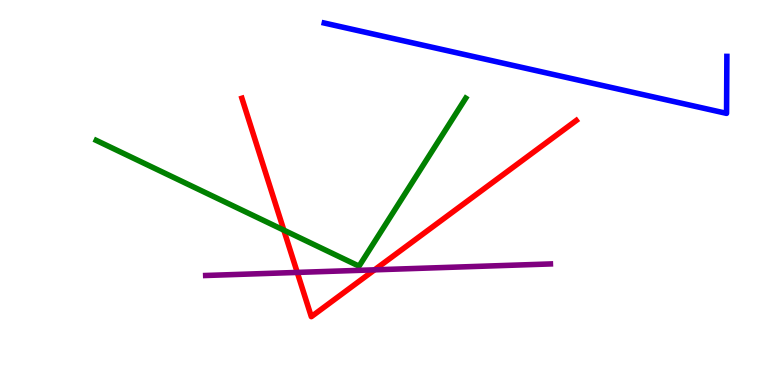[{'lines': ['blue', 'red'], 'intersections': []}, {'lines': ['green', 'red'], 'intersections': [{'x': 3.66, 'y': 4.02}]}, {'lines': ['purple', 'red'], 'intersections': [{'x': 3.84, 'y': 2.92}, {'x': 4.83, 'y': 2.99}]}, {'lines': ['blue', 'green'], 'intersections': []}, {'lines': ['blue', 'purple'], 'intersections': []}, {'lines': ['green', 'purple'], 'intersections': []}]